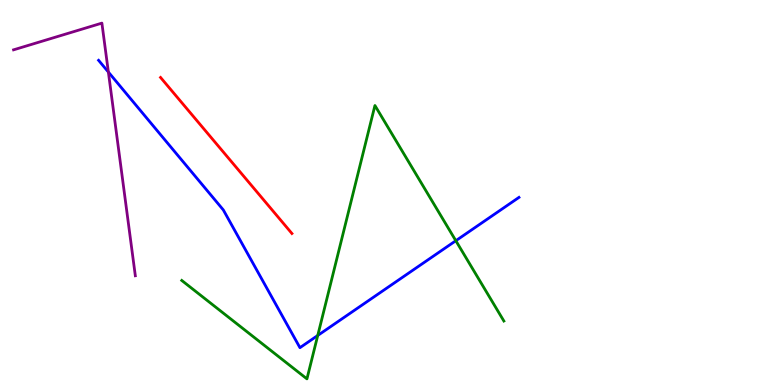[{'lines': ['blue', 'red'], 'intersections': []}, {'lines': ['green', 'red'], 'intersections': []}, {'lines': ['purple', 'red'], 'intersections': []}, {'lines': ['blue', 'green'], 'intersections': [{'x': 4.1, 'y': 1.29}, {'x': 5.88, 'y': 3.75}]}, {'lines': ['blue', 'purple'], 'intersections': [{'x': 1.4, 'y': 8.13}]}, {'lines': ['green', 'purple'], 'intersections': []}]